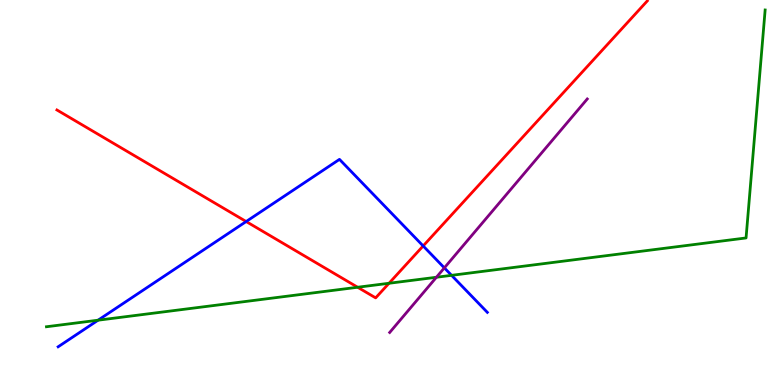[{'lines': ['blue', 'red'], 'intersections': [{'x': 3.18, 'y': 4.25}, {'x': 5.46, 'y': 3.61}]}, {'lines': ['green', 'red'], 'intersections': [{'x': 4.61, 'y': 2.54}, {'x': 5.02, 'y': 2.64}]}, {'lines': ['purple', 'red'], 'intersections': []}, {'lines': ['blue', 'green'], 'intersections': [{'x': 1.27, 'y': 1.68}, {'x': 5.83, 'y': 2.85}]}, {'lines': ['blue', 'purple'], 'intersections': [{'x': 5.73, 'y': 3.04}]}, {'lines': ['green', 'purple'], 'intersections': [{'x': 5.63, 'y': 2.8}]}]